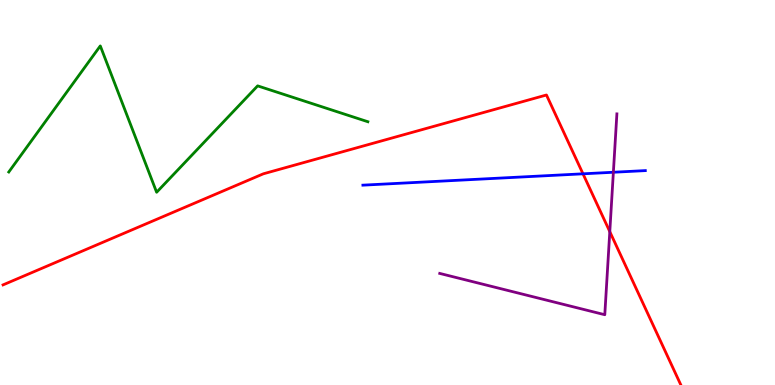[{'lines': ['blue', 'red'], 'intersections': [{'x': 7.52, 'y': 5.49}]}, {'lines': ['green', 'red'], 'intersections': []}, {'lines': ['purple', 'red'], 'intersections': [{'x': 7.87, 'y': 3.98}]}, {'lines': ['blue', 'green'], 'intersections': []}, {'lines': ['blue', 'purple'], 'intersections': [{'x': 7.91, 'y': 5.53}]}, {'lines': ['green', 'purple'], 'intersections': []}]